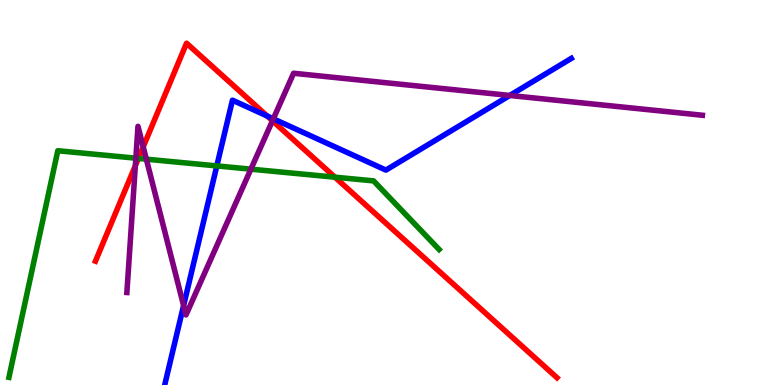[{'lines': ['blue', 'red'], 'intersections': [{'x': 3.45, 'y': 6.99}]}, {'lines': ['green', 'red'], 'intersections': [{'x': 1.79, 'y': 5.89}, {'x': 4.32, 'y': 5.4}]}, {'lines': ['purple', 'red'], 'intersections': [{'x': 1.75, 'y': 5.7}, {'x': 1.85, 'y': 6.18}, {'x': 3.52, 'y': 6.86}]}, {'lines': ['blue', 'green'], 'intersections': [{'x': 2.8, 'y': 5.69}]}, {'lines': ['blue', 'purple'], 'intersections': [{'x': 2.37, 'y': 2.06}, {'x': 3.53, 'y': 6.91}, {'x': 6.58, 'y': 7.52}]}, {'lines': ['green', 'purple'], 'intersections': [{'x': 1.75, 'y': 5.89}, {'x': 1.89, 'y': 5.87}, {'x': 3.24, 'y': 5.61}]}]